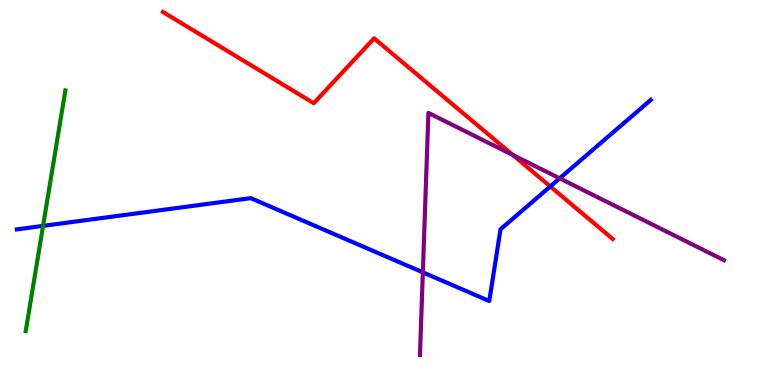[{'lines': ['blue', 'red'], 'intersections': [{'x': 7.1, 'y': 5.16}]}, {'lines': ['green', 'red'], 'intersections': []}, {'lines': ['purple', 'red'], 'intersections': [{'x': 6.62, 'y': 5.97}]}, {'lines': ['blue', 'green'], 'intersections': [{'x': 0.556, 'y': 4.13}]}, {'lines': ['blue', 'purple'], 'intersections': [{'x': 5.46, 'y': 2.93}, {'x': 7.22, 'y': 5.37}]}, {'lines': ['green', 'purple'], 'intersections': []}]